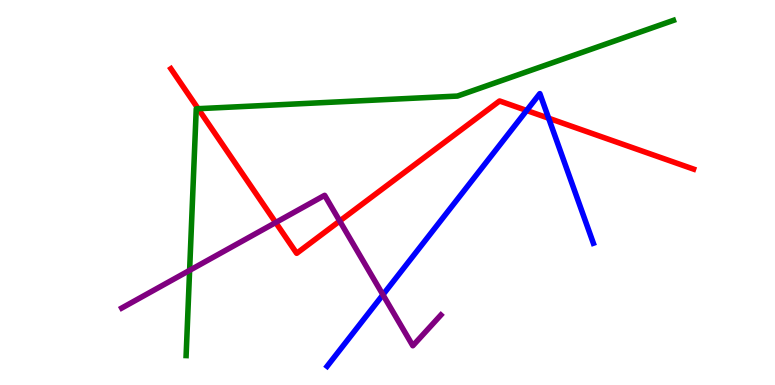[{'lines': ['blue', 'red'], 'intersections': [{'x': 6.8, 'y': 7.13}, {'x': 7.08, 'y': 6.93}]}, {'lines': ['green', 'red'], 'intersections': [{'x': 2.56, 'y': 7.18}]}, {'lines': ['purple', 'red'], 'intersections': [{'x': 3.56, 'y': 4.22}, {'x': 4.38, 'y': 4.26}]}, {'lines': ['blue', 'green'], 'intersections': []}, {'lines': ['blue', 'purple'], 'intersections': [{'x': 4.94, 'y': 2.34}]}, {'lines': ['green', 'purple'], 'intersections': [{'x': 2.45, 'y': 2.98}]}]